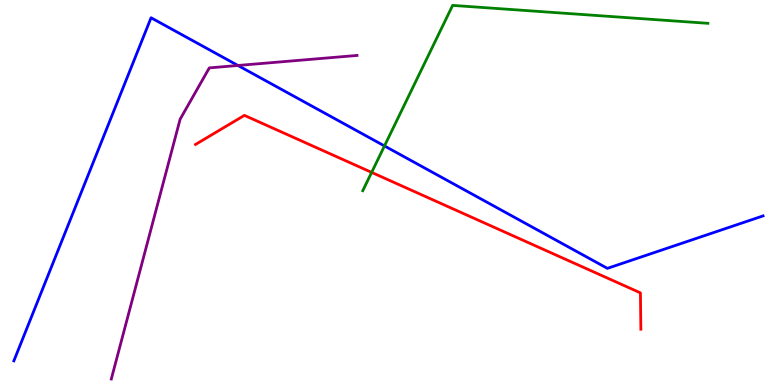[{'lines': ['blue', 'red'], 'intersections': []}, {'lines': ['green', 'red'], 'intersections': [{'x': 4.8, 'y': 5.52}]}, {'lines': ['purple', 'red'], 'intersections': []}, {'lines': ['blue', 'green'], 'intersections': [{'x': 4.96, 'y': 6.21}]}, {'lines': ['blue', 'purple'], 'intersections': [{'x': 3.07, 'y': 8.3}]}, {'lines': ['green', 'purple'], 'intersections': []}]